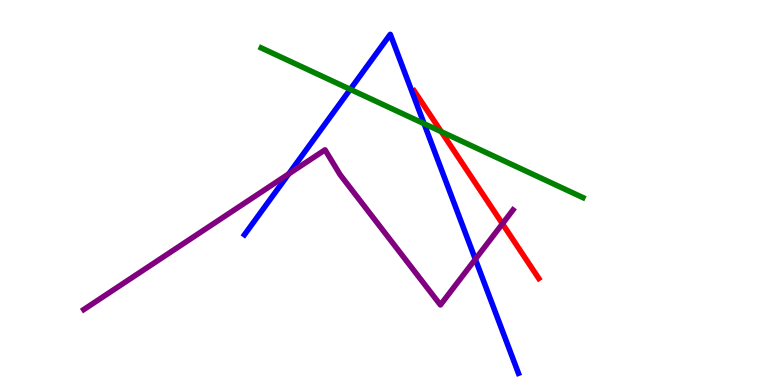[{'lines': ['blue', 'red'], 'intersections': []}, {'lines': ['green', 'red'], 'intersections': [{'x': 5.69, 'y': 6.58}]}, {'lines': ['purple', 'red'], 'intersections': [{'x': 6.48, 'y': 4.19}]}, {'lines': ['blue', 'green'], 'intersections': [{'x': 4.52, 'y': 7.68}, {'x': 5.47, 'y': 6.79}]}, {'lines': ['blue', 'purple'], 'intersections': [{'x': 3.73, 'y': 5.48}, {'x': 6.13, 'y': 3.27}]}, {'lines': ['green', 'purple'], 'intersections': []}]